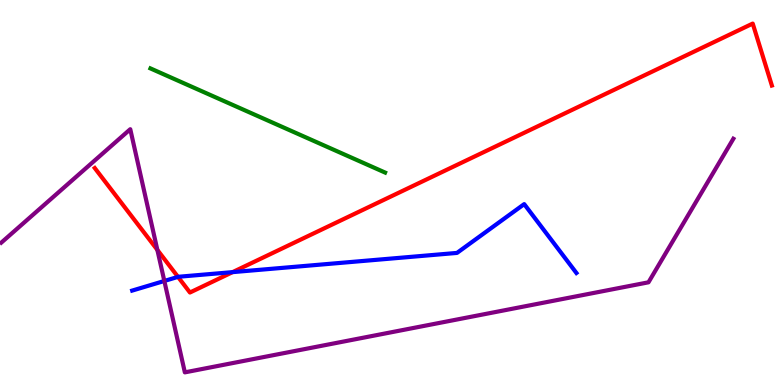[{'lines': ['blue', 'red'], 'intersections': [{'x': 2.3, 'y': 2.81}, {'x': 3.0, 'y': 2.93}]}, {'lines': ['green', 'red'], 'intersections': []}, {'lines': ['purple', 'red'], 'intersections': [{'x': 2.03, 'y': 3.51}]}, {'lines': ['blue', 'green'], 'intersections': []}, {'lines': ['blue', 'purple'], 'intersections': [{'x': 2.12, 'y': 2.7}]}, {'lines': ['green', 'purple'], 'intersections': []}]